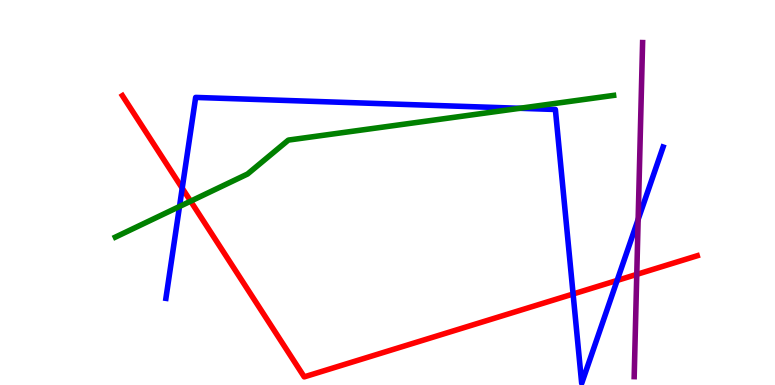[{'lines': ['blue', 'red'], 'intersections': [{'x': 2.35, 'y': 5.11}, {'x': 7.39, 'y': 2.36}, {'x': 7.96, 'y': 2.72}]}, {'lines': ['green', 'red'], 'intersections': [{'x': 2.46, 'y': 4.77}]}, {'lines': ['purple', 'red'], 'intersections': [{'x': 8.22, 'y': 2.87}]}, {'lines': ['blue', 'green'], 'intersections': [{'x': 2.32, 'y': 4.64}, {'x': 6.71, 'y': 7.19}]}, {'lines': ['blue', 'purple'], 'intersections': [{'x': 8.23, 'y': 4.3}]}, {'lines': ['green', 'purple'], 'intersections': []}]